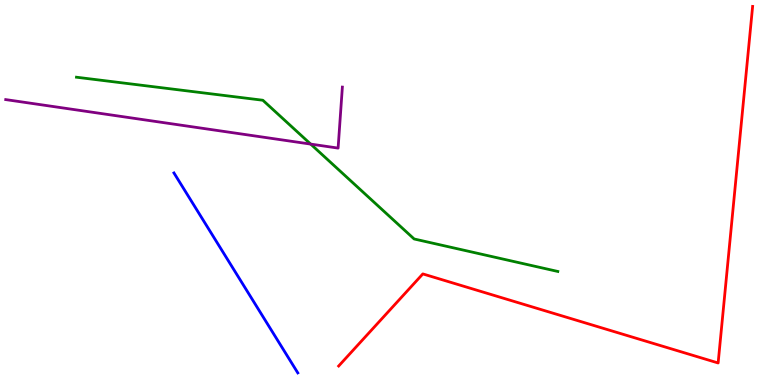[{'lines': ['blue', 'red'], 'intersections': []}, {'lines': ['green', 'red'], 'intersections': []}, {'lines': ['purple', 'red'], 'intersections': []}, {'lines': ['blue', 'green'], 'intersections': []}, {'lines': ['blue', 'purple'], 'intersections': []}, {'lines': ['green', 'purple'], 'intersections': [{'x': 4.01, 'y': 6.26}]}]